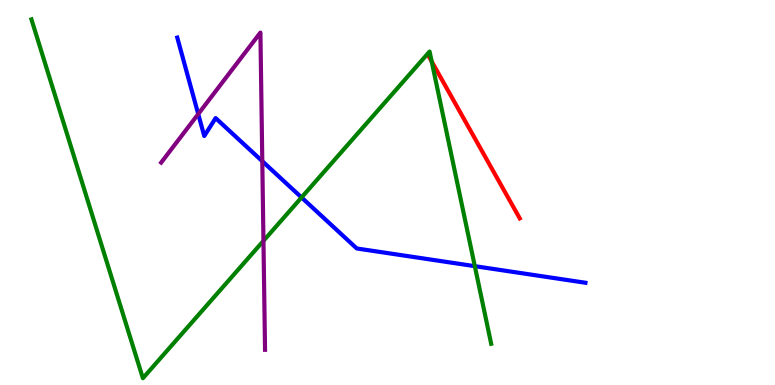[{'lines': ['blue', 'red'], 'intersections': []}, {'lines': ['green', 'red'], 'intersections': [{'x': 5.57, 'y': 8.4}]}, {'lines': ['purple', 'red'], 'intersections': []}, {'lines': ['blue', 'green'], 'intersections': [{'x': 3.89, 'y': 4.87}, {'x': 6.13, 'y': 3.09}]}, {'lines': ['blue', 'purple'], 'intersections': [{'x': 2.56, 'y': 7.04}, {'x': 3.38, 'y': 5.81}]}, {'lines': ['green', 'purple'], 'intersections': [{'x': 3.4, 'y': 3.74}]}]